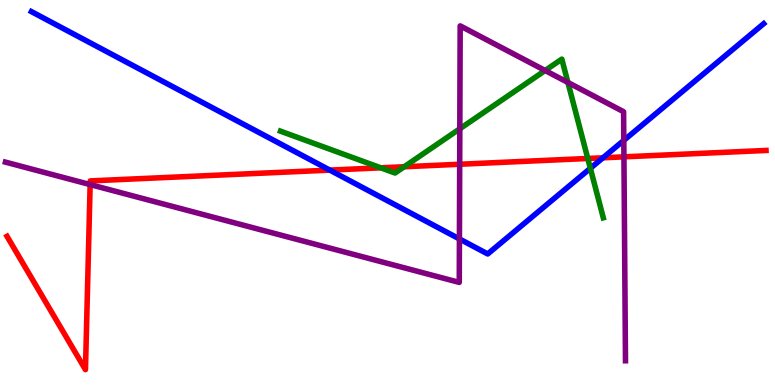[{'lines': ['blue', 'red'], 'intersections': [{'x': 4.26, 'y': 5.58}, {'x': 7.78, 'y': 5.9}]}, {'lines': ['green', 'red'], 'intersections': [{'x': 4.91, 'y': 5.64}, {'x': 5.22, 'y': 5.67}, {'x': 7.58, 'y': 5.88}]}, {'lines': ['purple', 'red'], 'intersections': [{'x': 1.16, 'y': 5.21}, {'x': 5.93, 'y': 5.73}, {'x': 8.05, 'y': 5.93}]}, {'lines': ['blue', 'green'], 'intersections': [{'x': 7.62, 'y': 5.63}]}, {'lines': ['blue', 'purple'], 'intersections': [{'x': 5.93, 'y': 3.79}, {'x': 8.05, 'y': 6.35}]}, {'lines': ['green', 'purple'], 'intersections': [{'x': 5.93, 'y': 6.66}, {'x': 7.03, 'y': 8.17}, {'x': 7.33, 'y': 7.86}]}]